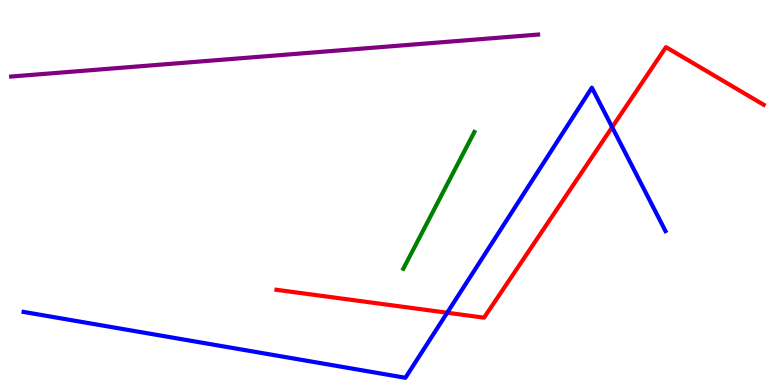[{'lines': ['blue', 'red'], 'intersections': [{'x': 5.77, 'y': 1.88}, {'x': 7.9, 'y': 6.7}]}, {'lines': ['green', 'red'], 'intersections': []}, {'lines': ['purple', 'red'], 'intersections': []}, {'lines': ['blue', 'green'], 'intersections': []}, {'lines': ['blue', 'purple'], 'intersections': []}, {'lines': ['green', 'purple'], 'intersections': []}]